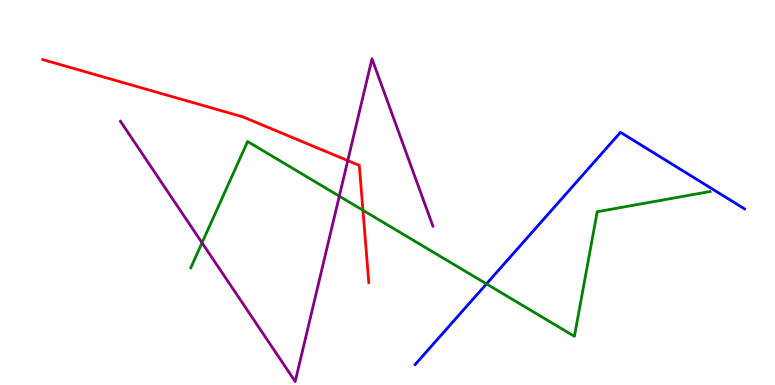[{'lines': ['blue', 'red'], 'intersections': []}, {'lines': ['green', 'red'], 'intersections': [{'x': 4.68, 'y': 4.54}]}, {'lines': ['purple', 'red'], 'intersections': [{'x': 4.49, 'y': 5.83}]}, {'lines': ['blue', 'green'], 'intersections': [{'x': 6.28, 'y': 2.63}]}, {'lines': ['blue', 'purple'], 'intersections': []}, {'lines': ['green', 'purple'], 'intersections': [{'x': 2.61, 'y': 3.69}, {'x': 4.38, 'y': 4.9}]}]